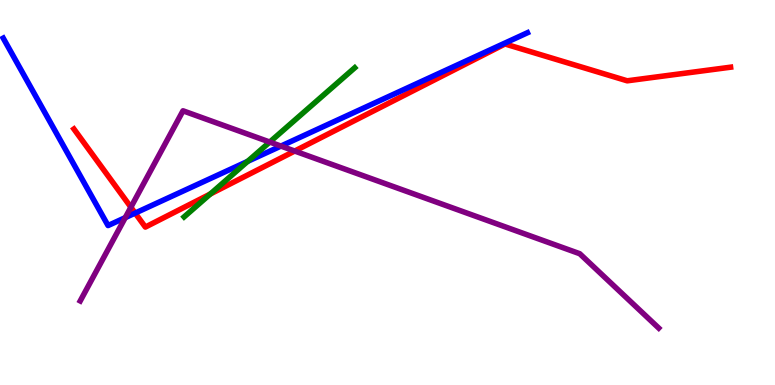[{'lines': ['blue', 'red'], 'intersections': [{'x': 1.74, 'y': 4.47}]}, {'lines': ['green', 'red'], 'intersections': [{'x': 2.71, 'y': 4.96}]}, {'lines': ['purple', 'red'], 'intersections': [{'x': 1.69, 'y': 4.62}, {'x': 3.8, 'y': 6.08}]}, {'lines': ['blue', 'green'], 'intersections': [{'x': 3.2, 'y': 5.81}]}, {'lines': ['blue', 'purple'], 'intersections': [{'x': 1.62, 'y': 4.35}, {'x': 3.62, 'y': 6.21}]}, {'lines': ['green', 'purple'], 'intersections': [{'x': 3.48, 'y': 6.31}]}]